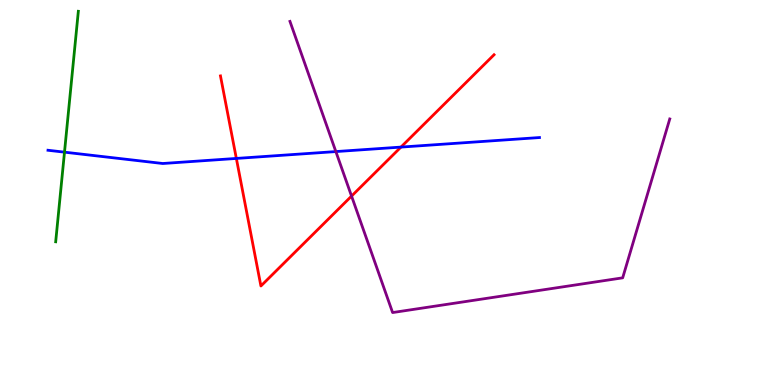[{'lines': ['blue', 'red'], 'intersections': [{'x': 3.05, 'y': 5.88}, {'x': 5.17, 'y': 6.18}]}, {'lines': ['green', 'red'], 'intersections': []}, {'lines': ['purple', 'red'], 'intersections': [{'x': 4.54, 'y': 4.91}]}, {'lines': ['blue', 'green'], 'intersections': [{'x': 0.832, 'y': 6.05}]}, {'lines': ['blue', 'purple'], 'intersections': [{'x': 4.33, 'y': 6.06}]}, {'lines': ['green', 'purple'], 'intersections': []}]